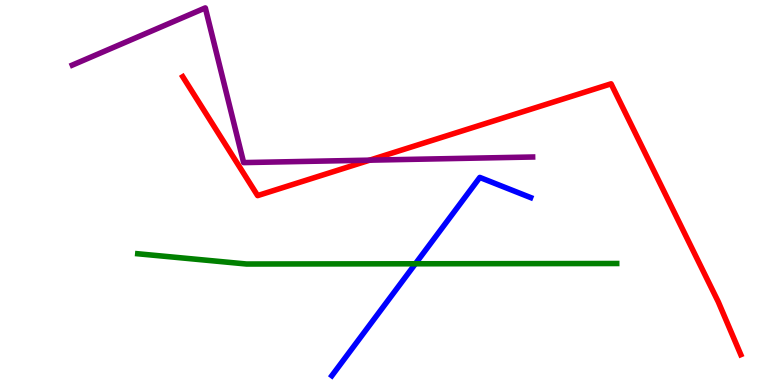[{'lines': ['blue', 'red'], 'intersections': []}, {'lines': ['green', 'red'], 'intersections': []}, {'lines': ['purple', 'red'], 'intersections': [{'x': 4.77, 'y': 5.84}]}, {'lines': ['blue', 'green'], 'intersections': [{'x': 5.36, 'y': 3.15}]}, {'lines': ['blue', 'purple'], 'intersections': []}, {'lines': ['green', 'purple'], 'intersections': []}]